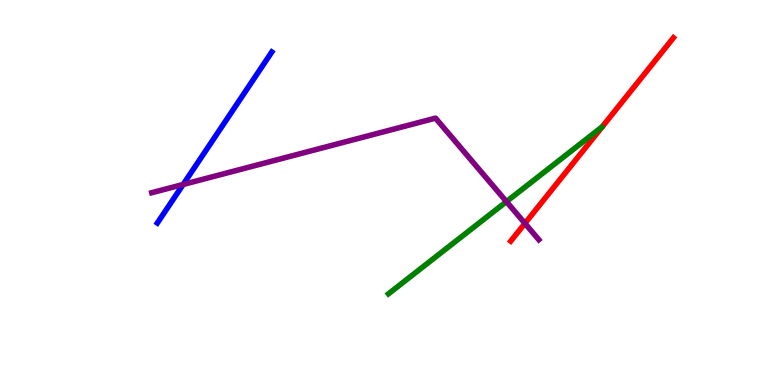[{'lines': ['blue', 'red'], 'intersections': []}, {'lines': ['green', 'red'], 'intersections': []}, {'lines': ['purple', 'red'], 'intersections': [{'x': 6.77, 'y': 4.2}]}, {'lines': ['blue', 'green'], 'intersections': []}, {'lines': ['blue', 'purple'], 'intersections': [{'x': 2.36, 'y': 5.21}]}, {'lines': ['green', 'purple'], 'intersections': [{'x': 6.53, 'y': 4.76}]}]